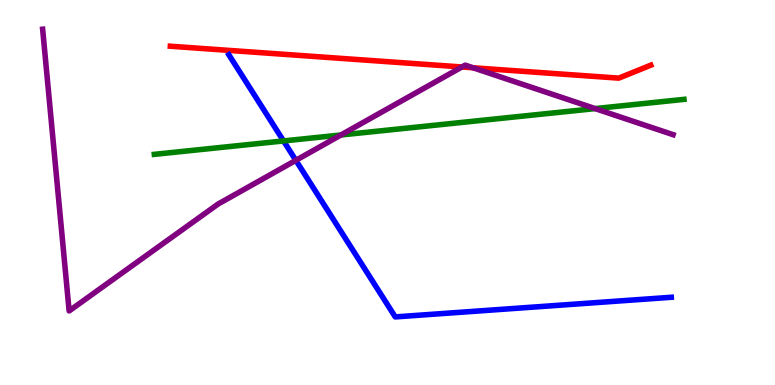[{'lines': ['blue', 'red'], 'intersections': []}, {'lines': ['green', 'red'], 'intersections': []}, {'lines': ['purple', 'red'], 'intersections': [{'x': 5.96, 'y': 8.26}, {'x': 6.1, 'y': 8.24}]}, {'lines': ['blue', 'green'], 'intersections': [{'x': 3.66, 'y': 6.34}]}, {'lines': ['blue', 'purple'], 'intersections': [{'x': 3.82, 'y': 5.84}]}, {'lines': ['green', 'purple'], 'intersections': [{'x': 4.4, 'y': 6.49}, {'x': 7.68, 'y': 7.18}]}]